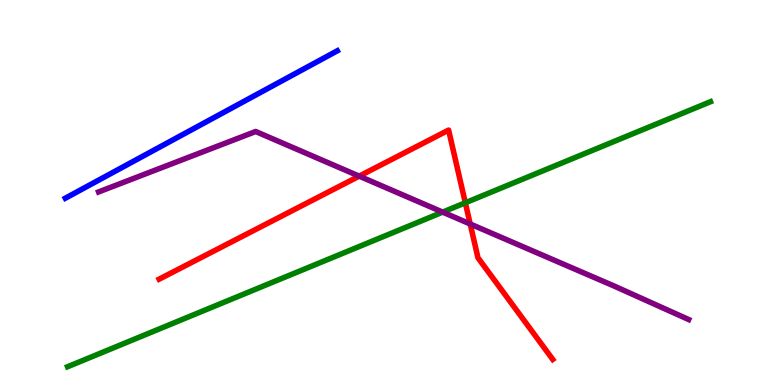[{'lines': ['blue', 'red'], 'intersections': []}, {'lines': ['green', 'red'], 'intersections': [{'x': 6.0, 'y': 4.73}]}, {'lines': ['purple', 'red'], 'intersections': [{'x': 4.63, 'y': 5.42}, {'x': 6.07, 'y': 4.18}]}, {'lines': ['blue', 'green'], 'intersections': []}, {'lines': ['blue', 'purple'], 'intersections': []}, {'lines': ['green', 'purple'], 'intersections': [{'x': 5.71, 'y': 4.49}]}]